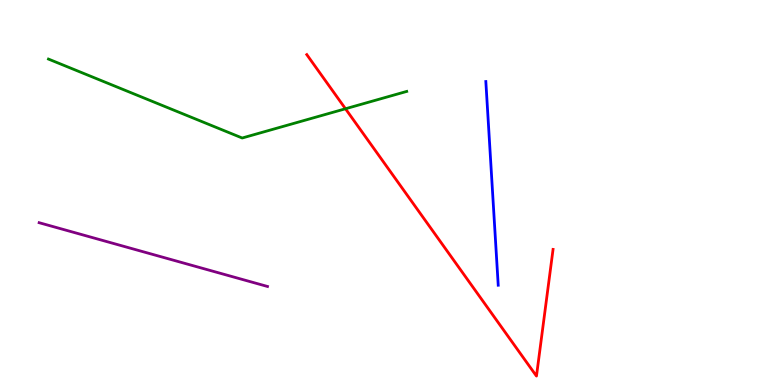[{'lines': ['blue', 'red'], 'intersections': []}, {'lines': ['green', 'red'], 'intersections': [{'x': 4.46, 'y': 7.18}]}, {'lines': ['purple', 'red'], 'intersections': []}, {'lines': ['blue', 'green'], 'intersections': []}, {'lines': ['blue', 'purple'], 'intersections': []}, {'lines': ['green', 'purple'], 'intersections': []}]